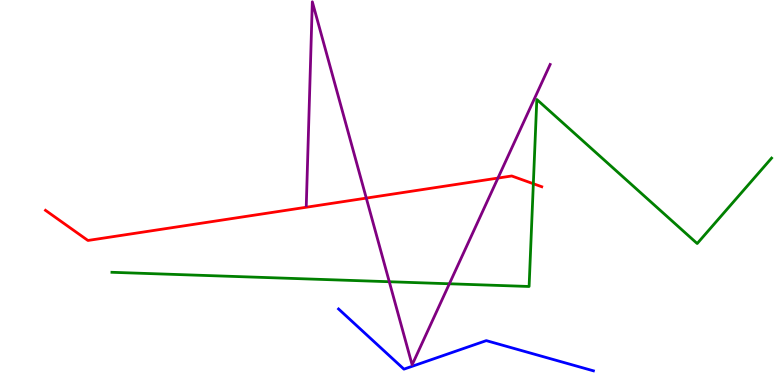[{'lines': ['blue', 'red'], 'intersections': []}, {'lines': ['green', 'red'], 'intersections': [{'x': 6.88, 'y': 5.23}]}, {'lines': ['purple', 'red'], 'intersections': [{'x': 4.73, 'y': 4.85}, {'x': 6.43, 'y': 5.37}]}, {'lines': ['blue', 'green'], 'intersections': []}, {'lines': ['blue', 'purple'], 'intersections': []}, {'lines': ['green', 'purple'], 'intersections': [{'x': 5.02, 'y': 2.68}, {'x': 5.8, 'y': 2.63}]}]